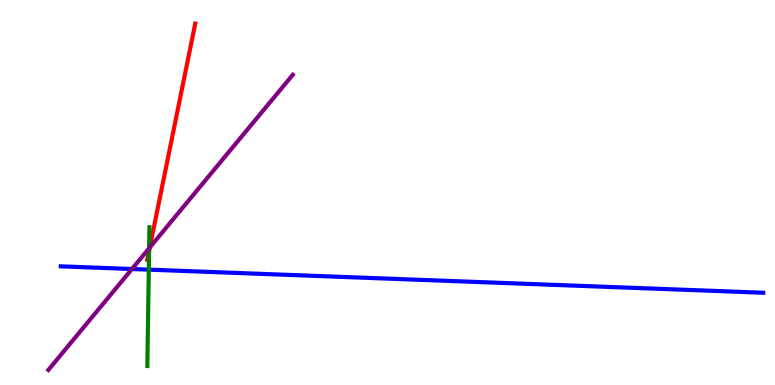[{'lines': ['blue', 'red'], 'intersections': []}, {'lines': ['green', 'red'], 'intersections': [{'x': 1.92, 'y': 3.48}]}, {'lines': ['purple', 'red'], 'intersections': [{'x': 1.93, 'y': 3.57}]}, {'lines': ['blue', 'green'], 'intersections': [{'x': 1.92, 'y': 3.0}]}, {'lines': ['blue', 'purple'], 'intersections': [{'x': 1.7, 'y': 3.01}]}, {'lines': ['green', 'purple'], 'intersections': [{'x': 1.92, 'y': 3.55}]}]